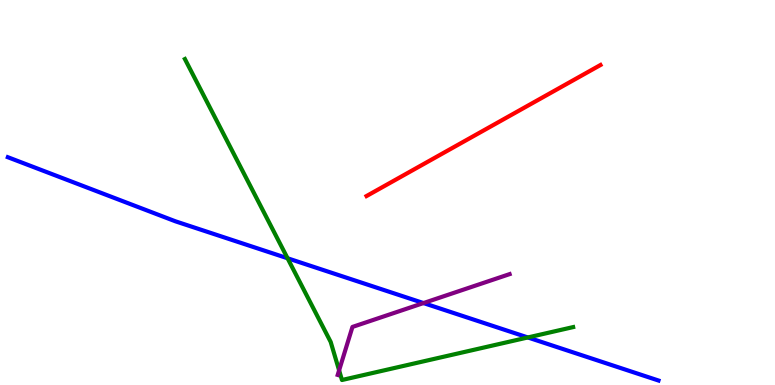[{'lines': ['blue', 'red'], 'intersections': []}, {'lines': ['green', 'red'], 'intersections': []}, {'lines': ['purple', 'red'], 'intersections': []}, {'lines': ['blue', 'green'], 'intersections': [{'x': 3.71, 'y': 3.29}, {'x': 6.81, 'y': 1.23}]}, {'lines': ['blue', 'purple'], 'intersections': [{'x': 5.46, 'y': 2.13}]}, {'lines': ['green', 'purple'], 'intersections': [{'x': 4.38, 'y': 0.38}]}]